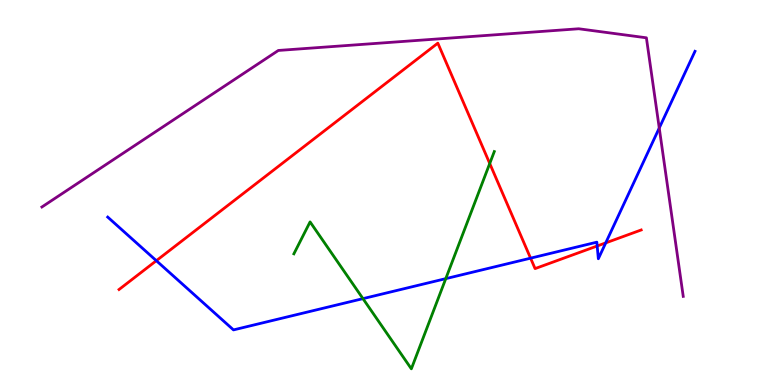[{'lines': ['blue', 'red'], 'intersections': [{'x': 2.02, 'y': 3.23}, {'x': 6.85, 'y': 3.29}, {'x': 7.71, 'y': 3.61}, {'x': 7.82, 'y': 3.69}]}, {'lines': ['green', 'red'], 'intersections': [{'x': 6.32, 'y': 5.75}]}, {'lines': ['purple', 'red'], 'intersections': []}, {'lines': ['blue', 'green'], 'intersections': [{'x': 4.68, 'y': 2.24}, {'x': 5.75, 'y': 2.76}]}, {'lines': ['blue', 'purple'], 'intersections': [{'x': 8.51, 'y': 6.67}]}, {'lines': ['green', 'purple'], 'intersections': []}]